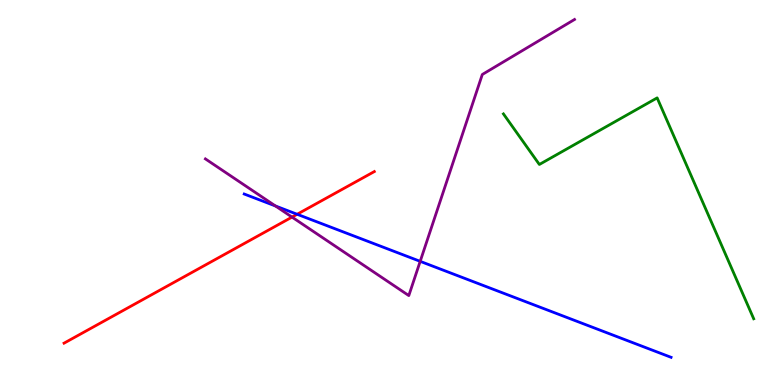[{'lines': ['blue', 'red'], 'intersections': [{'x': 3.83, 'y': 4.43}]}, {'lines': ['green', 'red'], 'intersections': []}, {'lines': ['purple', 'red'], 'intersections': [{'x': 3.77, 'y': 4.36}]}, {'lines': ['blue', 'green'], 'intersections': []}, {'lines': ['blue', 'purple'], 'intersections': [{'x': 3.55, 'y': 4.65}, {'x': 5.42, 'y': 3.21}]}, {'lines': ['green', 'purple'], 'intersections': []}]